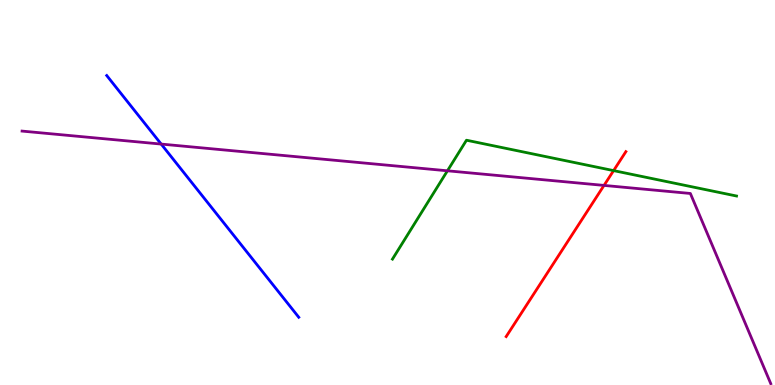[{'lines': ['blue', 'red'], 'intersections': []}, {'lines': ['green', 'red'], 'intersections': [{'x': 7.92, 'y': 5.57}]}, {'lines': ['purple', 'red'], 'intersections': [{'x': 7.79, 'y': 5.18}]}, {'lines': ['blue', 'green'], 'intersections': []}, {'lines': ['blue', 'purple'], 'intersections': [{'x': 2.08, 'y': 6.26}]}, {'lines': ['green', 'purple'], 'intersections': [{'x': 5.77, 'y': 5.56}]}]